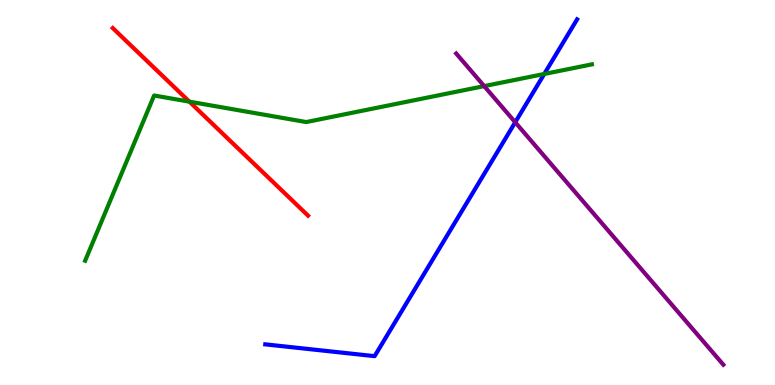[{'lines': ['blue', 'red'], 'intersections': []}, {'lines': ['green', 'red'], 'intersections': [{'x': 2.44, 'y': 7.36}]}, {'lines': ['purple', 'red'], 'intersections': []}, {'lines': ['blue', 'green'], 'intersections': [{'x': 7.02, 'y': 8.08}]}, {'lines': ['blue', 'purple'], 'intersections': [{'x': 6.65, 'y': 6.82}]}, {'lines': ['green', 'purple'], 'intersections': [{'x': 6.25, 'y': 7.76}]}]